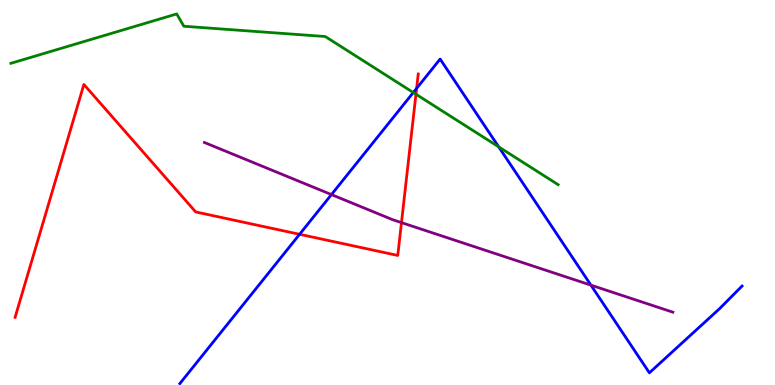[{'lines': ['blue', 'red'], 'intersections': [{'x': 3.87, 'y': 3.91}, {'x': 5.38, 'y': 7.7}]}, {'lines': ['green', 'red'], 'intersections': [{'x': 5.37, 'y': 7.55}]}, {'lines': ['purple', 'red'], 'intersections': [{'x': 5.18, 'y': 4.22}]}, {'lines': ['blue', 'green'], 'intersections': [{'x': 5.33, 'y': 7.6}, {'x': 6.43, 'y': 6.19}]}, {'lines': ['blue', 'purple'], 'intersections': [{'x': 4.28, 'y': 4.95}, {'x': 7.62, 'y': 2.59}]}, {'lines': ['green', 'purple'], 'intersections': []}]